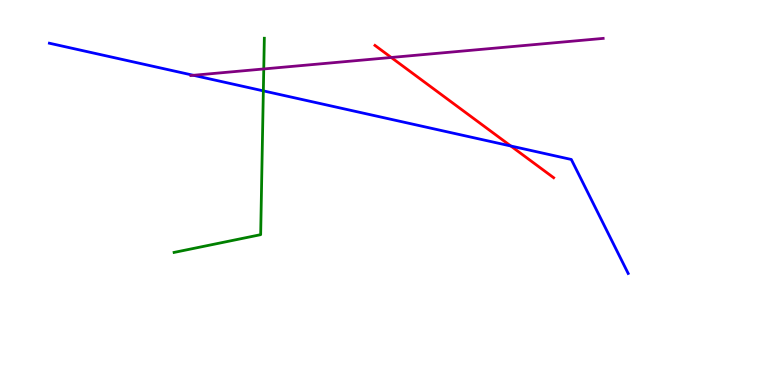[{'lines': ['blue', 'red'], 'intersections': [{'x': 6.59, 'y': 6.21}]}, {'lines': ['green', 'red'], 'intersections': []}, {'lines': ['purple', 'red'], 'intersections': [{'x': 5.05, 'y': 8.51}]}, {'lines': ['blue', 'green'], 'intersections': [{'x': 3.4, 'y': 7.64}]}, {'lines': ['blue', 'purple'], 'intersections': [{'x': 2.5, 'y': 8.04}]}, {'lines': ['green', 'purple'], 'intersections': [{'x': 3.4, 'y': 8.21}]}]